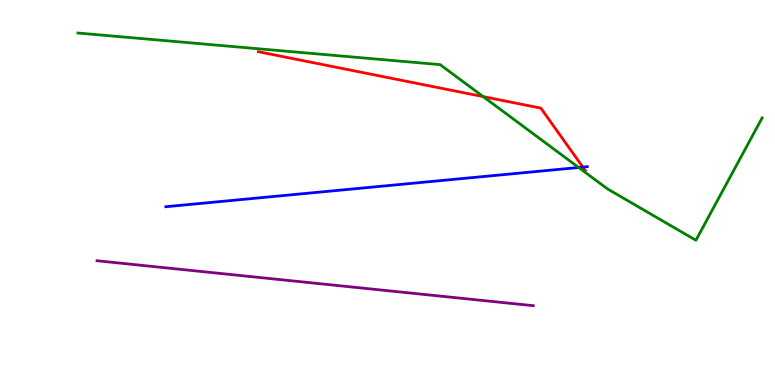[{'lines': ['blue', 'red'], 'intersections': [{'x': 7.52, 'y': 5.66}]}, {'lines': ['green', 'red'], 'intersections': [{'x': 6.24, 'y': 7.49}]}, {'lines': ['purple', 'red'], 'intersections': []}, {'lines': ['blue', 'green'], 'intersections': [{'x': 7.47, 'y': 5.65}]}, {'lines': ['blue', 'purple'], 'intersections': []}, {'lines': ['green', 'purple'], 'intersections': []}]